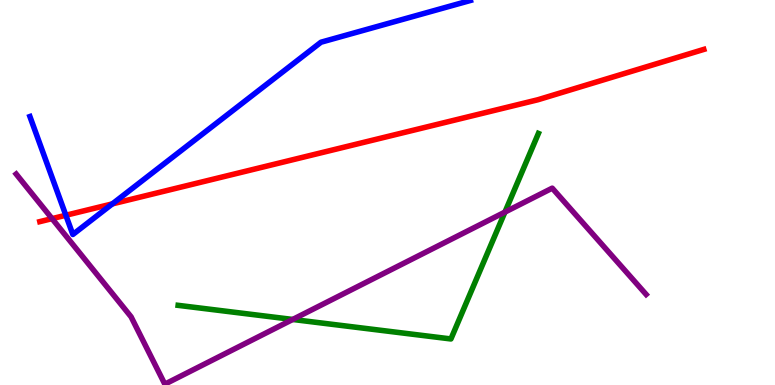[{'lines': ['blue', 'red'], 'intersections': [{'x': 0.85, 'y': 4.41}, {'x': 1.45, 'y': 4.7}]}, {'lines': ['green', 'red'], 'intersections': []}, {'lines': ['purple', 'red'], 'intersections': [{'x': 0.672, 'y': 4.32}]}, {'lines': ['blue', 'green'], 'intersections': []}, {'lines': ['blue', 'purple'], 'intersections': []}, {'lines': ['green', 'purple'], 'intersections': [{'x': 3.78, 'y': 1.7}, {'x': 6.52, 'y': 4.49}]}]